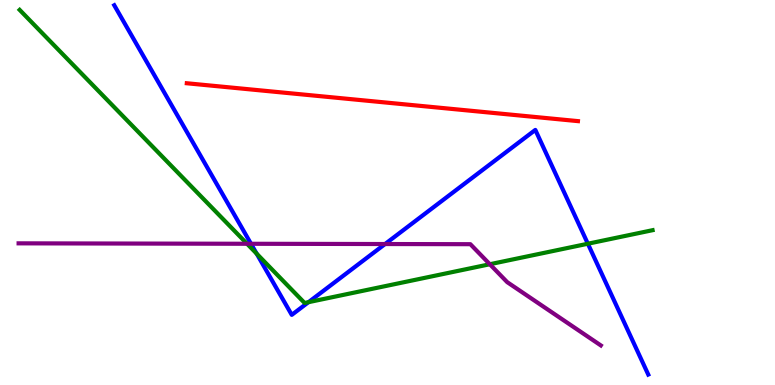[{'lines': ['blue', 'red'], 'intersections': []}, {'lines': ['green', 'red'], 'intersections': []}, {'lines': ['purple', 'red'], 'intersections': []}, {'lines': ['blue', 'green'], 'intersections': [{'x': 3.31, 'y': 3.41}, {'x': 3.98, 'y': 2.15}, {'x': 7.59, 'y': 3.67}]}, {'lines': ['blue', 'purple'], 'intersections': [{'x': 3.24, 'y': 3.67}, {'x': 4.97, 'y': 3.66}]}, {'lines': ['green', 'purple'], 'intersections': [{'x': 3.19, 'y': 3.67}, {'x': 6.32, 'y': 3.14}]}]